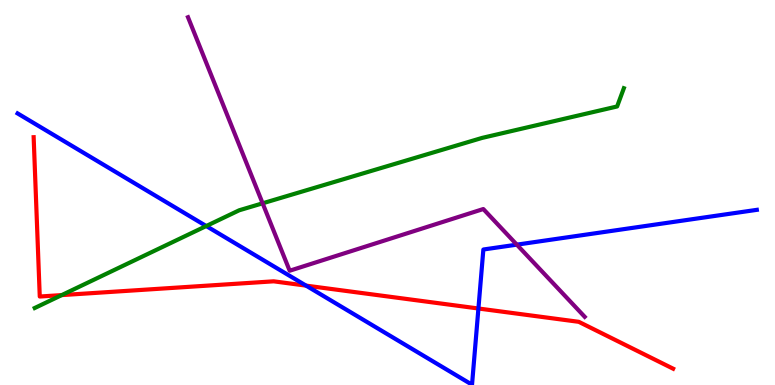[{'lines': ['blue', 'red'], 'intersections': [{'x': 3.95, 'y': 2.58}, {'x': 6.17, 'y': 1.99}]}, {'lines': ['green', 'red'], 'intersections': [{'x': 0.796, 'y': 2.34}]}, {'lines': ['purple', 'red'], 'intersections': []}, {'lines': ['blue', 'green'], 'intersections': [{'x': 2.66, 'y': 4.13}]}, {'lines': ['blue', 'purple'], 'intersections': [{'x': 6.67, 'y': 3.65}]}, {'lines': ['green', 'purple'], 'intersections': [{'x': 3.39, 'y': 4.72}]}]